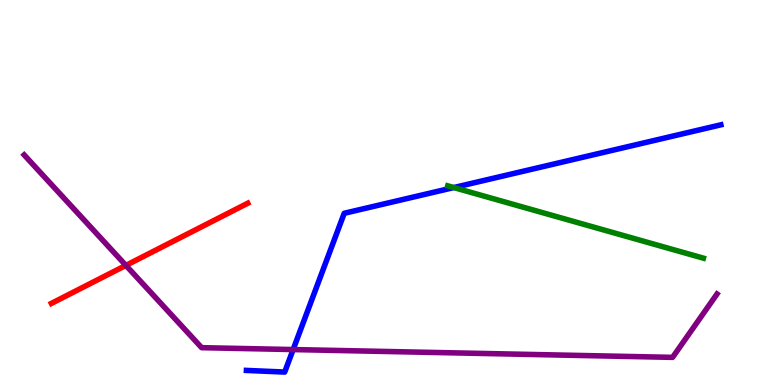[{'lines': ['blue', 'red'], 'intersections': []}, {'lines': ['green', 'red'], 'intersections': []}, {'lines': ['purple', 'red'], 'intersections': [{'x': 1.62, 'y': 3.11}]}, {'lines': ['blue', 'green'], 'intersections': [{'x': 5.86, 'y': 5.13}]}, {'lines': ['blue', 'purple'], 'intersections': [{'x': 3.78, 'y': 0.92}]}, {'lines': ['green', 'purple'], 'intersections': []}]